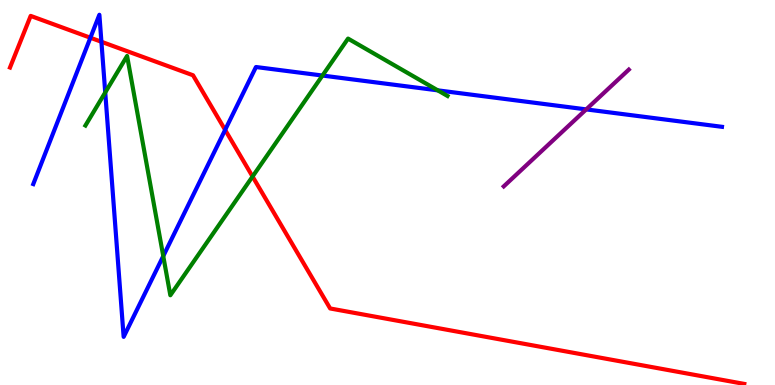[{'lines': ['blue', 'red'], 'intersections': [{'x': 1.17, 'y': 9.02}, {'x': 1.31, 'y': 8.91}, {'x': 2.91, 'y': 6.63}]}, {'lines': ['green', 'red'], 'intersections': [{'x': 3.26, 'y': 5.42}]}, {'lines': ['purple', 'red'], 'intersections': []}, {'lines': ['blue', 'green'], 'intersections': [{'x': 1.36, 'y': 7.6}, {'x': 2.11, 'y': 3.35}, {'x': 4.16, 'y': 8.04}, {'x': 5.65, 'y': 7.65}]}, {'lines': ['blue', 'purple'], 'intersections': [{'x': 7.56, 'y': 7.16}]}, {'lines': ['green', 'purple'], 'intersections': []}]